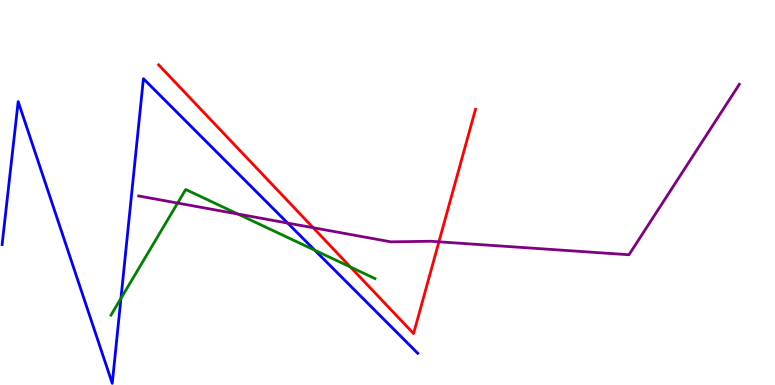[{'lines': ['blue', 'red'], 'intersections': []}, {'lines': ['green', 'red'], 'intersections': [{'x': 4.52, 'y': 3.07}]}, {'lines': ['purple', 'red'], 'intersections': [{'x': 4.04, 'y': 4.09}, {'x': 5.66, 'y': 3.72}]}, {'lines': ['blue', 'green'], 'intersections': [{'x': 1.56, 'y': 2.25}, {'x': 4.06, 'y': 3.5}]}, {'lines': ['blue', 'purple'], 'intersections': [{'x': 3.71, 'y': 4.21}]}, {'lines': ['green', 'purple'], 'intersections': [{'x': 2.29, 'y': 4.73}, {'x': 3.07, 'y': 4.44}]}]